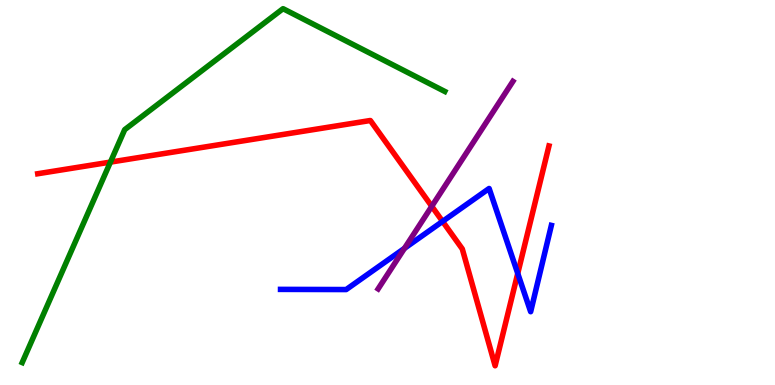[{'lines': ['blue', 'red'], 'intersections': [{'x': 5.71, 'y': 4.25}, {'x': 6.68, 'y': 2.9}]}, {'lines': ['green', 'red'], 'intersections': [{'x': 1.42, 'y': 5.79}]}, {'lines': ['purple', 'red'], 'intersections': [{'x': 5.57, 'y': 4.64}]}, {'lines': ['blue', 'green'], 'intersections': []}, {'lines': ['blue', 'purple'], 'intersections': [{'x': 5.22, 'y': 3.55}]}, {'lines': ['green', 'purple'], 'intersections': []}]